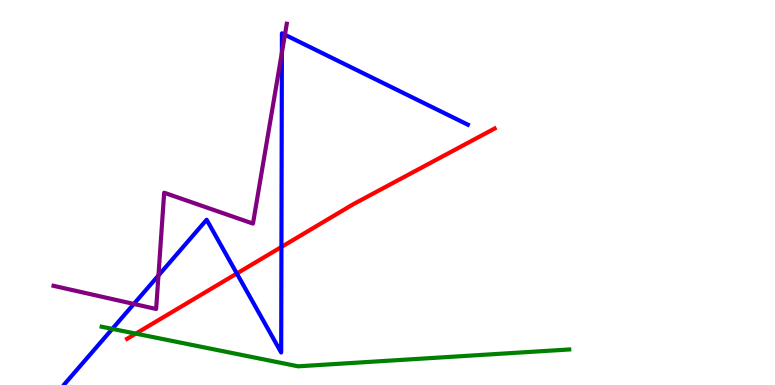[{'lines': ['blue', 'red'], 'intersections': [{'x': 3.06, 'y': 2.9}, {'x': 3.63, 'y': 3.59}]}, {'lines': ['green', 'red'], 'intersections': [{'x': 1.75, 'y': 1.33}]}, {'lines': ['purple', 'red'], 'intersections': []}, {'lines': ['blue', 'green'], 'intersections': [{'x': 1.45, 'y': 1.46}]}, {'lines': ['blue', 'purple'], 'intersections': [{'x': 1.73, 'y': 2.11}, {'x': 2.04, 'y': 2.84}, {'x': 3.64, 'y': 8.63}, {'x': 3.68, 'y': 9.1}]}, {'lines': ['green', 'purple'], 'intersections': []}]